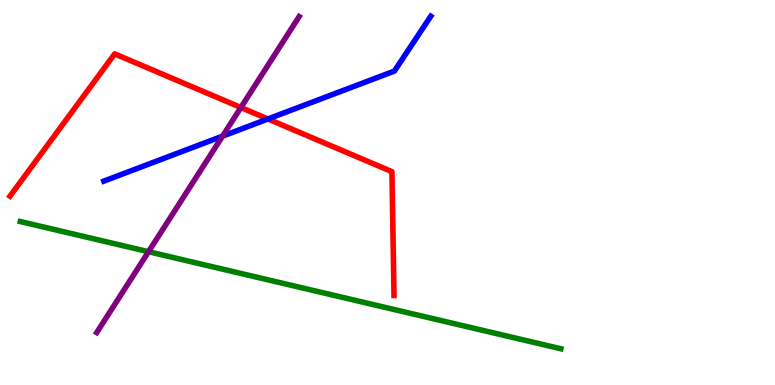[{'lines': ['blue', 'red'], 'intersections': [{'x': 3.46, 'y': 6.91}]}, {'lines': ['green', 'red'], 'intersections': []}, {'lines': ['purple', 'red'], 'intersections': [{'x': 3.11, 'y': 7.21}]}, {'lines': ['blue', 'green'], 'intersections': []}, {'lines': ['blue', 'purple'], 'intersections': [{'x': 2.87, 'y': 6.46}]}, {'lines': ['green', 'purple'], 'intersections': [{'x': 1.92, 'y': 3.46}]}]